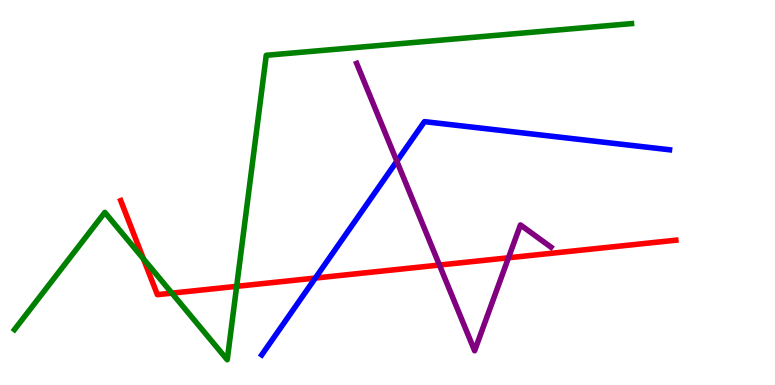[{'lines': ['blue', 'red'], 'intersections': [{'x': 4.07, 'y': 2.78}]}, {'lines': ['green', 'red'], 'intersections': [{'x': 1.85, 'y': 3.28}, {'x': 2.22, 'y': 2.39}, {'x': 3.05, 'y': 2.56}]}, {'lines': ['purple', 'red'], 'intersections': [{'x': 5.67, 'y': 3.12}, {'x': 6.56, 'y': 3.3}]}, {'lines': ['blue', 'green'], 'intersections': []}, {'lines': ['blue', 'purple'], 'intersections': [{'x': 5.12, 'y': 5.81}]}, {'lines': ['green', 'purple'], 'intersections': []}]